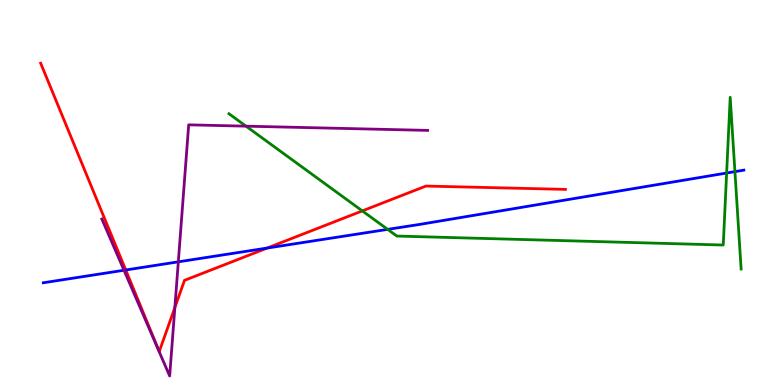[{'lines': ['blue', 'red'], 'intersections': [{'x': 1.62, 'y': 2.99}, {'x': 3.45, 'y': 3.56}]}, {'lines': ['green', 'red'], 'intersections': [{'x': 4.67, 'y': 4.52}]}, {'lines': ['purple', 'red'], 'intersections': [{'x': 2.26, 'y': 2.01}]}, {'lines': ['blue', 'green'], 'intersections': [{'x': 5.0, 'y': 4.04}, {'x': 9.38, 'y': 5.51}, {'x': 9.48, 'y': 5.54}]}, {'lines': ['blue', 'purple'], 'intersections': [{'x': 1.6, 'y': 2.98}, {'x': 2.3, 'y': 3.2}]}, {'lines': ['green', 'purple'], 'intersections': [{'x': 3.17, 'y': 6.72}]}]